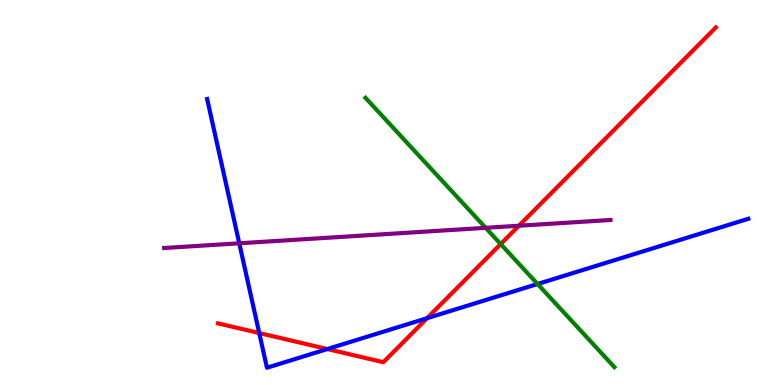[{'lines': ['blue', 'red'], 'intersections': [{'x': 3.34, 'y': 1.35}, {'x': 4.22, 'y': 0.934}, {'x': 5.51, 'y': 1.74}]}, {'lines': ['green', 'red'], 'intersections': [{'x': 6.46, 'y': 3.66}]}, {'lines': ['purple', 'red'], 'intersections': [{'x': 6.7, 'y': 4.14}]}, {'lines': ['blue', 'green'], 'intersections': [{'x': 6.94, 'y': 2.62}]}, {'lines': ['blue', 'purple'], 'intersections': [{'x': 3.09, 'y': 3.68}]}, {'lines': ['green', 'purple'], 'intersections': [{'x': 6.27, 'y': 4.08}]}]